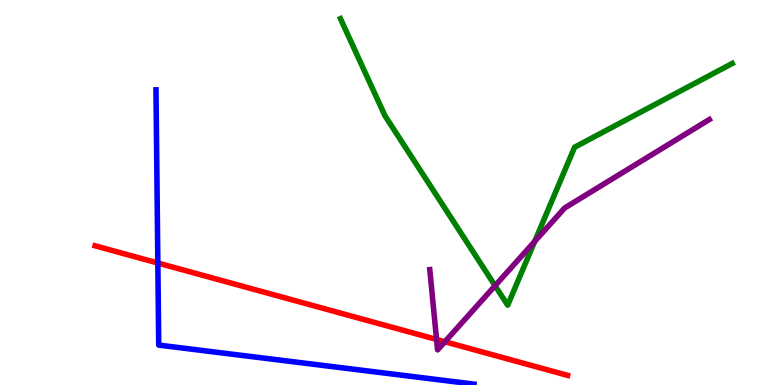[{'lines': ['blue', 'red'], 'intersections': [{'x': 2.04, 'y': 3.17}]}, {'lines': ['green', 'red'], 'intersections': []}, {'lines': ['purple', 'red'], 'intersections': [{'x': 5.63, 'y': 1.18}, {'x': 5.74, 'y': 1.12}]}, {'lines': ['blue', 'green'], 'intersections': []}, {'lines': ['blue', 'purple'], 'intersections': []}, {'lines': ['green', 'purple'], 'intersections': [{'x': 6.39, 'y': 2.58}, {'x': 6.9, 'y': 3.73}]}]